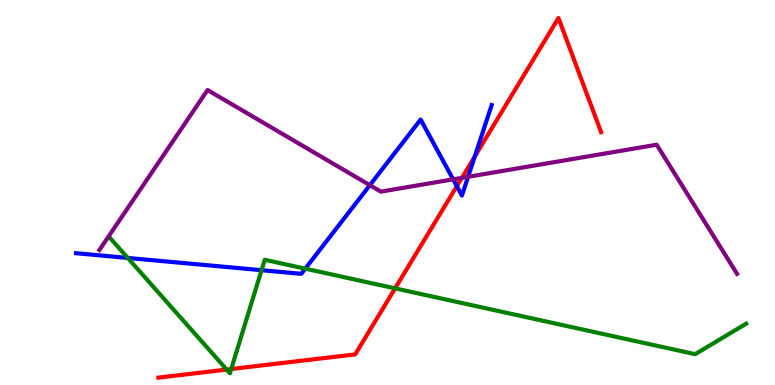[{'lines': ['blue', 'red'], 'intersections': [{'x': 5.89, 'y': 5.16}, {'x': 6.13, 'y': 5.94}]}, {'lines': ['green', 'red'], 'intersections': [{'x': 2.92, 'y': 0.401}, {'x': 2.98, 'y': 0.415}, {'x': 5.1, 'y': 2.51}]}, {'lines': ['purple', 'red'], 'intersections': [{'x': 5.96, 'y': 5.38}]}, {'lines': ['blue', 'green'], 'intersections': [{'x': 1.65, 'y': 3.3}, {'x': 3.37, 'y': 2.98}, {'x': 3.94, 'y': 3.02}]}, {'lines': ['blue', 'purple'], 'intersections': [{'x': 4.77, 'y': 5.19}, {'x': 5.85, 'y': 5.34}, {'x': 6.04, 'y': 5.41}]}, {'lines': ['green', 'purple'], 'intersections': []}]